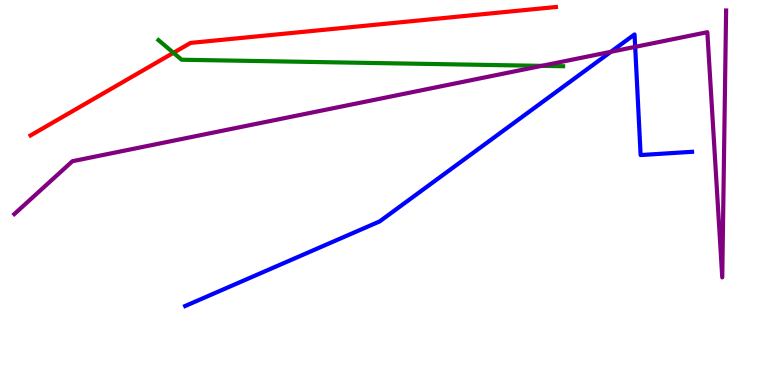[{'lines': ['blue', 'red'], 'intersections': []}, {'lines': ['green', 'red'], 'intersections': [{'x': 2.24, 'y': 8.63}]}, {'lines': ['purple', 'red'], 'intersections': []}, {'lines': ['blue', 'green'], 'intersections': []}, {'lines': ['blue', 'purple'], 'intersections': [{'x': 7.88, 'y': 8.65}, {'x': 8.2, 'y': 8.78}]}, {'lines': ['green', 'purple'], 'intersections': [{'x': 6.99, 'y': 8.29}]}]